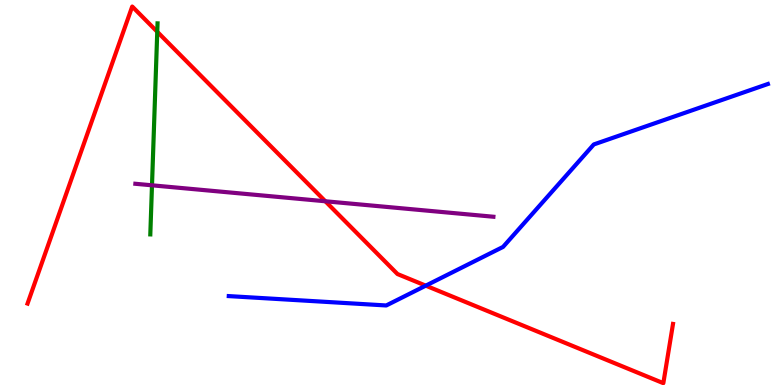[{'lines': ['blue', 'red'], 'intersections': [{'x': 5.49, 'y': 2.58}]}, {'lines': ['green', 'red'], 'intersections': [{'x': 2.03, 'y': 9.17}]}, {'lines': ['purple', 'red'], 'intersections': [{'x': 4.2, 'y': 4.77}]}, {'lines': ['blue', 'green'], 'intersections': []}, {'lines': ['blue', 'purple'], 'intersections': []}, {'lines': ['green', 'purple'], 'intersections': [{'x': 1.96, 'y': 5.19}]}]